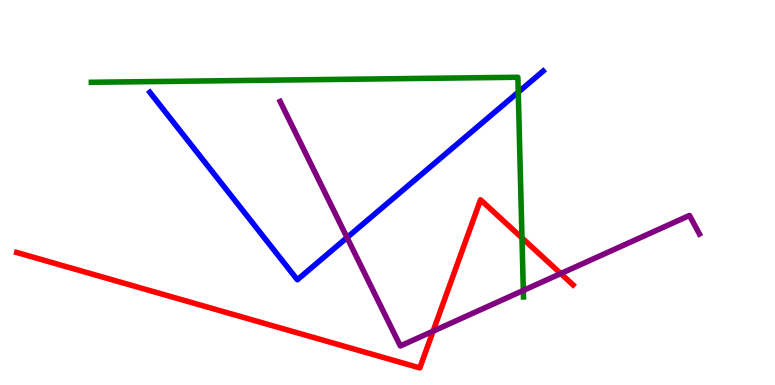[{'lines': ['blue', 'red'], 'intersections': []}, {'lines': ['green', 'red'], 'intersections': [{'x': 6.74, 'y': 3.82}]}, {'lines': ['purple', 'red'], 'intersections': [{'x': 5.59, 'y': 1.4}, {'x': 7.24, 'y': 2.89}]}, {'lines': ['blue', 'green'], 'intersections': [{'x': 6.69, 'y': 7.61}]}, {'lines': ['blue', 'purple'], 'intersections': [{'x': 4.48, 'y': 3.83}]}, {'lines': ['green', 'purple'], 'intersections': [{'x': 6.75, 'y': 2.46}]}]